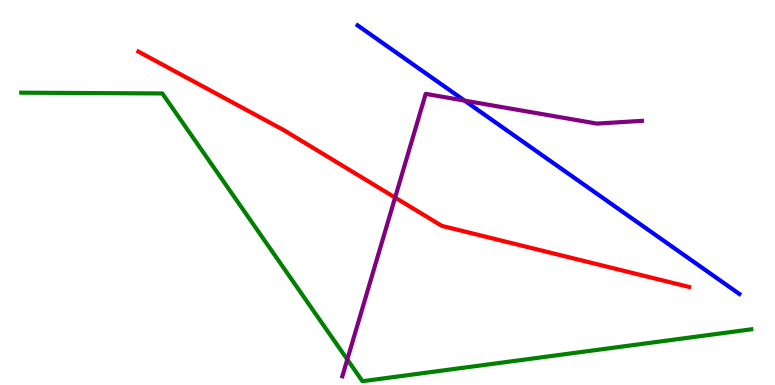[{'lines': ['blue', 'red'], 'intersections': []}, {'lines': ['green', 'red'], 'intersections': []}, {'lines': ['purple', 'red'], 'intersections': [{'x': 5.1, 'y': 4.87}]}, {'lines': ['blue', 'green'], 'intersections': []}, {'lines': ['blue', 'purple'], 'intersections': [{'x': 5.99, 'y': 7.39}]}, {'lines': ['green', 'purple'], 'intersections': [{'x': 4.48, 'y': 0.663}]}]